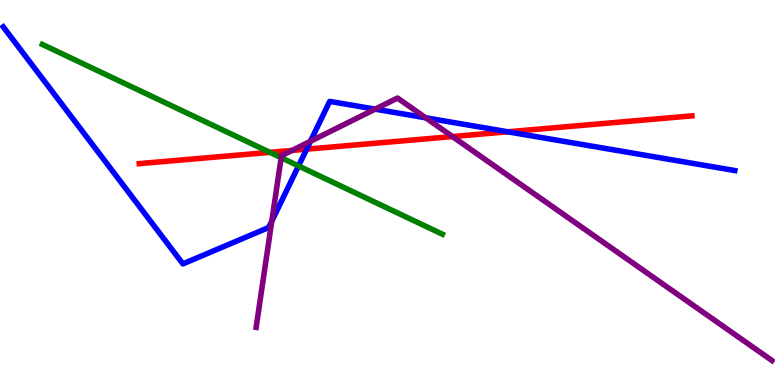[{'lines': ['blue', 'red'], 'intersections': [{'x': 3.96, 'y': 6.13}, {'x': 6.55, 'y': 6.58}]}, {'lines': ['green', 'red'], 'intersections': [{'x': 3.48, 'y': 6.04}]}, {'lines': ['purple', 'red'], 'intersections': [{'x': 3.77, 'y': 6.09}, {'x': 5.84, 'y': 6.45}]}, {'lines': ['blue', 'green'], 'intersections': [{'x': 3.85, 'y': 5.69}]}, {'lines': ['blue', 'purple'], 'intersections': [{'x': 3.51, 'y': 4.26}, {'x': 4.01, 'y': 6.33}, {'x': 4.84, 'y': 7.16}, {'x': 5.49, 'y': 6.94}]}, {'lines': ['green', 'purple'], 'intersections': [{'x': 3.63, 'y': 5.9}]}]